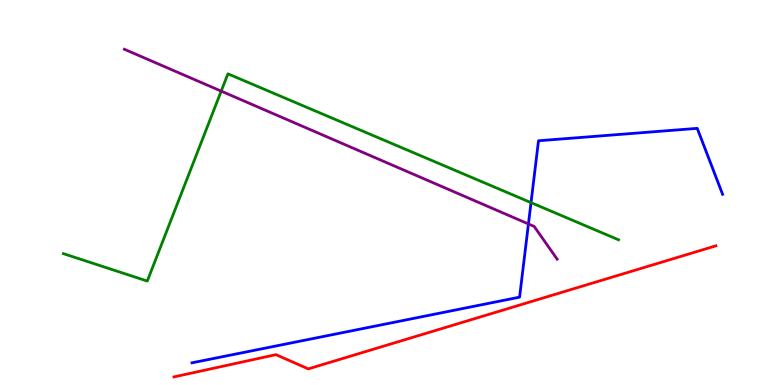[{'lines': ['blue', 'red'], 'intersections': []}, {'lines': ['green', 'red'], 'intersections': []}, {'lines': ['purple', 'red'], 'intersections': []}, {'lines': ['blue', 'green'], 'intersections': [{'x': 6.85, 'y': 4.74}]}, {'lines': ['blue', 'purple'], 'intersections': [{'x': 6.82, 'y': 4.18}]}, {'lines': ['green', 'purple'], 'intersections': [{'x': 2.85, 'y': 7.63}]}]